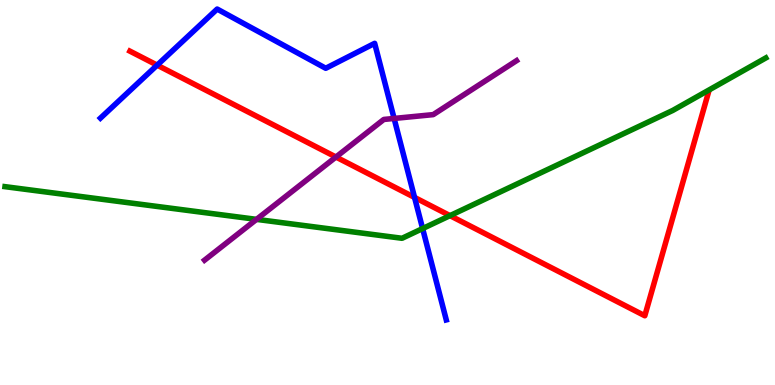[{'lines': ['blue', 'red'], 'intersections': [{'x': 2.03, 'y': 8.31}, {'x': 5.35, 'y': 4.87}]}, {'lines': ['green', 'red'], 'intersections': [{'x': 5.81, 'y': 4.4}]}, {'lines': ['purple', 'red'], 'intersections': [{'x': 4.33, 'y': 5.92}]}, {'lines': ['blue', 'green'], 'intersections': [{'x': 5.45, 'y': 4.06}]}, {'lines': ['blue', 'purple'], 'intersections': [{'x': 5.09, 'y': 6.92}]}, {'lines': ['green', 'purple'], 'intersections': [{'x': 3.31, 'y': 4.3}]}]